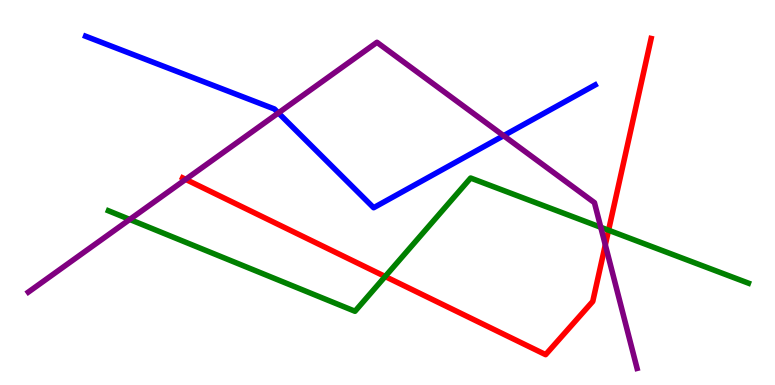[{'lines': ['blue', 'red'], 'intersections': []}, {'lines': ['green', 'red'], 'intersections': [{'x': 4.97, 'y': 2.82}, {'x': 7.85, 'y': 4.02}]}, {'lines': ['purple', 'red'], 'intersections': [{'x': 2.4, 'y': 5.34}, {'x': 7.81, 'y': 3.64}]}, {'lines': ['blue', 'green'], 'intersections': []}, {'lines': ['blue', 'purple'], 'intersections': [{'x': 3.59, 'y': 7.07}, {'x': 6.5, 'y': 6.48}]}, {'lines': ['green', 'purple'], 'intersections': [{'x': 1.67, 'y': 4.3}, {'x': 7.75, 'y': 4.1}]}]